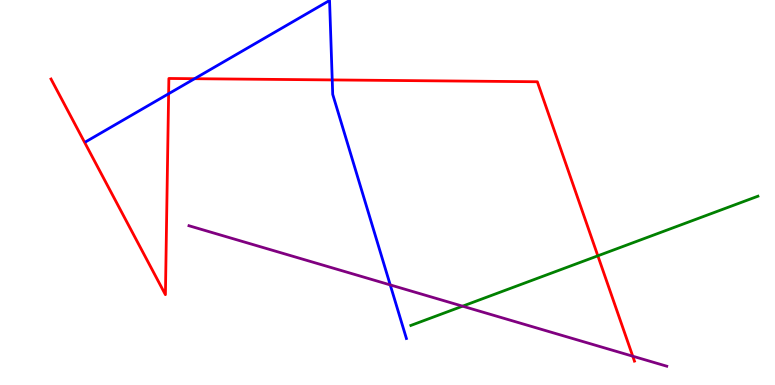[{'lines': ['blue', 'red'], 'intersections': [{'x': 2.18, 'y': 7.56}, {'x': 2.51, 'y': 7.96}, {'x': 4.29, 'y': 7.92}]}, {'lines': ['green', 'red'], 'intersections': [{'x': 7.71, 'y': 3.36}]}, {'lines': ['purple', 'red'], 'intersections': [{'x': 8.16, 'y': 0.748}]}, {'lines': ['blue', 'green'], 'intersections': []}, {'lines': ['blue', 'purple'], 'intersections': [{'x': 5.04, 'y': 2.6}]}, {'lines': ['green', 'purple'], 'intersections': [{'x': 5.97, 'y': 2.05}]}]